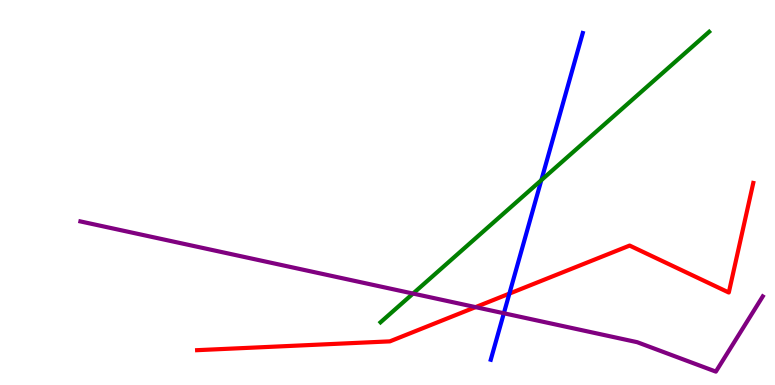[{'lines': ['blue', 'red'], 'intersections': [{'x': 6.57, 'y': 2.37}]}, {'lines': ['green', 'red'], 'intersections': []}, {'lines': ['purple', 'red'], 'intersections': [{'x': 6.14, 'y': 2.02}]}, {'lines': ['blue', 'green'], 'intersections': [{'x': 6.98, 'y': 5.32}]}, {'lines': ['blue', 'purple'], 'intersections': [{'x': 6.5, 'y': 1.86}]}, {'lines': ['green', 'purple'], 'intersections': [{'x': 5.33, 'y': 2.37}]}]